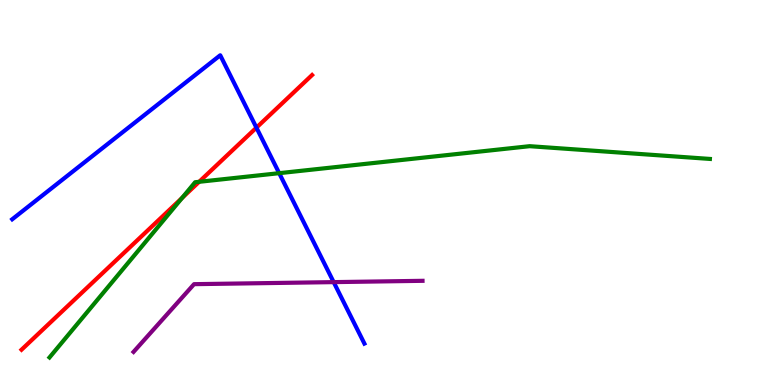[{'lines': ['blue', 'red'], 'intersections': [{'x': 3.31, 'y': 6.68}]}, {'lines': ['green', 'red'], 'intersections': [{'x': 2.35, 'y': 4.86}, {'x': 2.57, 'y': 5.28}]}, {'lines': ['purple', 'red'], 'intersections': []}, {'lines': ['blue', 'green'], 'intersections': [{'x': 3.6, 'y': 5.5}]}, {'lines': ['blue', 'purple'], 'intersections': [{'x': 4.31, 'y': 2.67}]}, {'lines': ['green', 'purple'], 'intersections': []}]